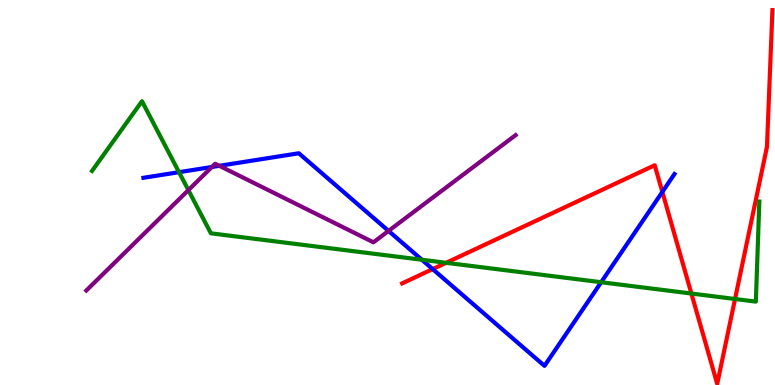[{'lines': ['blue', 'red'], 'intersections': [{'x': 5.58, 'y': 3.01}, {'x': 8.55, 'y': 5.01}]}, {'lines': ['green', 'red'], 'intersections': [{'x': 5.76, 'y': 3.17}, {'x': 8.92, 'y': 2.38}, {'x': 9.48, 'y': 2.23}]}, {'lines': ['purple', 'red'], 'intersections': []}, {'lines': ['blue', 'green'], 'intersections': [{'x': 2.31, 'y': 5.53}, {'x': 5.44, 'y': 3.25}, {'x': 7.76, 'y': 2.67}]}, {'lines': ['blue', 'purple'], 'intersections': [{'x': 2.73, 'y': 5.66}, {'x': 2.83, 'y': 5.69}, {'x': 5.01, 'y': 4.0}]}, {'lines': ['green', 'purple'], 'intersections': [{'x': 2.43, 'y': 5.06}]}]